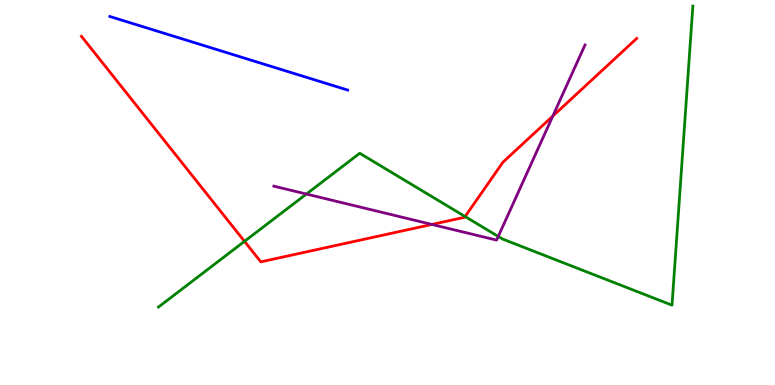[{'lines': ['blue', 'red'], 'intersections': []}, {'lines': ['green', 'red'], 'intersections': [{'x': 3.15, 'y': 3.73}, {'x': 6.0, 'y': 4.38}]}, {'lines': ['purple', 'red'], 'intersections': [{'x': 5.57, 'y': 4.17}, {'x': 7.13, 'y': 6.98}]}, {'lines': ['blue', 'green'], 'intersections': []}, {'lines': ['blue', 'purple'], 'intersections': []}, {'lines': ['green', 'purple'], 'intersections': [{'x': 3.95, 'y': 4.96}, {'x': 6.43, 'y': 3.86}]}]